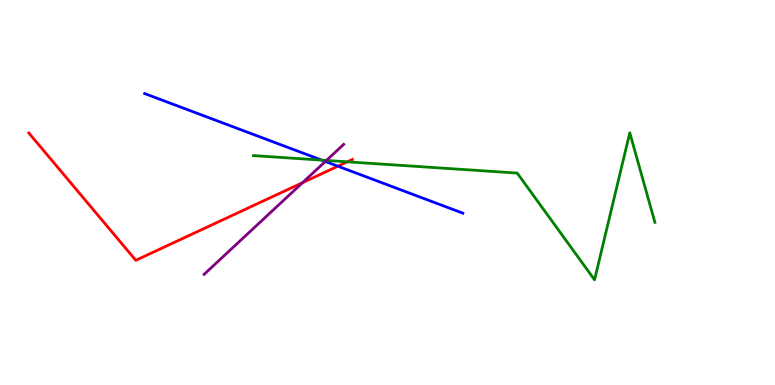[{'lines': ['blue', 'red'], 'intersections': [{'x': 4.36, 'y': 5.68}]}, {'lines': ['green', 'red'], 'intersections': [{'x': 4.48, 'y': 5.8}]}, {'lines': ['purple', 'red'], 'intersections': [{'x': 3.9, 'y': 5.26}]}, {'lines': ['blue', 'green'], 'intersections': [{'x': 4.15, 'y': 5.84}]}, {'lines': ['blue', 'purple'], 'intersections': [{'x': 4.2, 'y': 5.81}]}, {'lines': ['green', 'purple'], 'intersections': [{'x': 4.21, 'y': 5.83}]}]